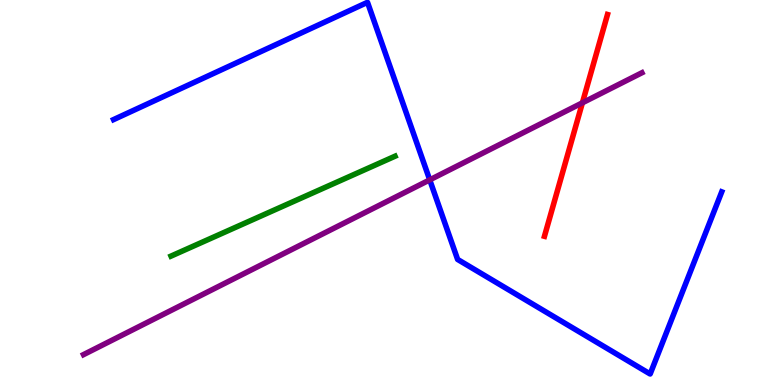[{'lines': ['blue', 'red'], 'intersections': []}, {'lines': ['green', 'red'], 'intersections': []}, {'lines': ['purple', 'red'], 'intersections': [{'x': 7.51, 'y': 7.33}]}, {'lines': ['blue', 'green'], 'intersections': []}, {'lines': ['blue', 'purple'], 'intersections': [{'x': 5.54, 'y': 5.33}]}, {'lines': ['green', 'purple'], 'intersections': []}]